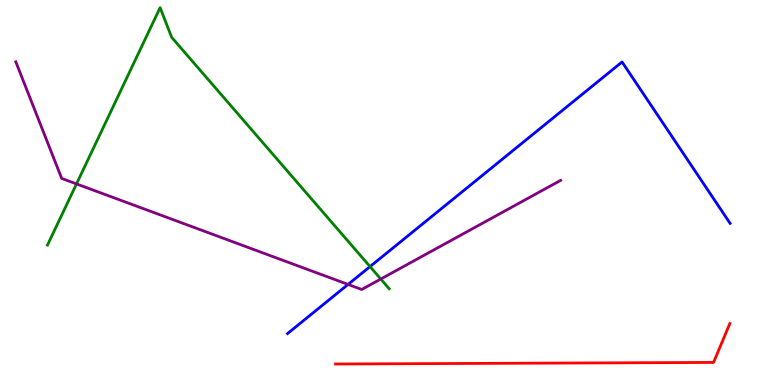[{'lines': ['blue', 'red'], 'intersections': []}, {'lines': ['green', 'red'], 'intersections': []}, {'lines': ['purple', 'red'], 'intersections': []}, {'lines': ['blue', 'green'], 'intersections': [{'x': 4.77, 'y': 3.08}]}, {'lines': ['blue', 'purple'], 'intersections': [{'x': 4.49, 'y': 2.61}]}, {'lines': ['green', 'purple'], 'intersections': [{'x': 0.987, 'y': 5.22}, {'x': 4.91, 'y': 2.75}]}]